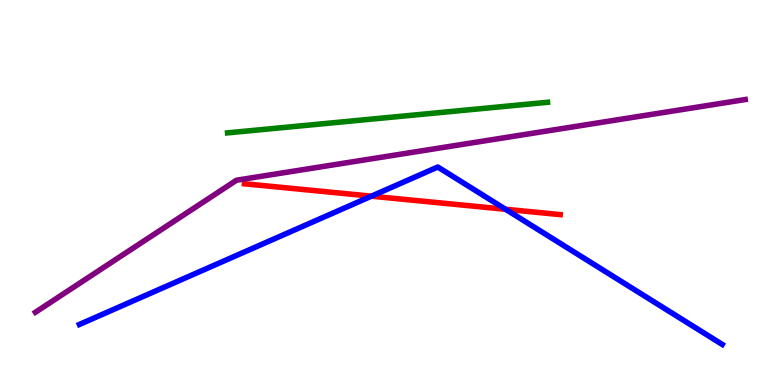[{'lines': ['blue', 'red'], 'intersections': [{'x': 4.79, 'y': 4.9}, {'x': 6.52, 'y': 4.56}]}, {'lines': ['green', 'red'], 'intersections': []}, {'lines': ['purple', 'red'], 'intersections': []}, {'lines': ['blue', 'green'], 'intersections': []}, {'lines': ['blue', 'purple'], 'intersections': []}, {'lines': ['green', 'purple'], 'intersections': []}]